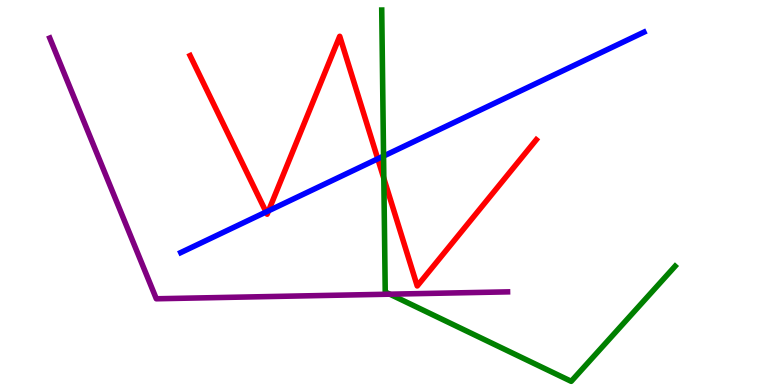[{'lines': ['blue', 'red'], 'intersections': [{'x': 3.43, 'y': 4.49}, {'x': 3.47, 'y': 4.52}, {'x': 4.87, 'y': 5.87}]}, {'lines': ['green', 'red'], 'intersections': [{'x': 4.95, 'y': 5.37}]}, {'lines': ['purple', 'red'], 'intersections': []}, {'lines': ['blue', 'green'], 'intersections': [{'x': 4.95, 'y': 5.95}]}, {'lines': ['blue', 'purple'], 'intersections': []}, {'lines': ['green', 'purple'], 'intersections': [{'x': 5.03, 'y': 2.36}]}]